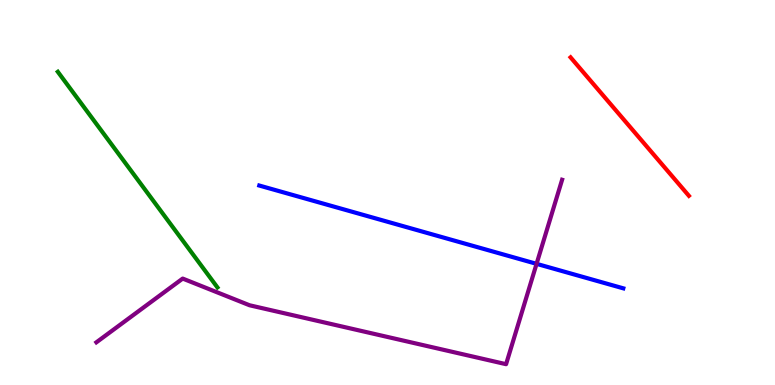[{'lines': ['blue', 'red'], 'intersections': []}, {'lines': ['green', 'red'], 'intersections': []}, {'lines': ['purple', 'red'], 'intersections': []}, {'lines': ['blue', 'green'], 'intersections': []}, {'lines': ['blue', 'purple'], 'intersections': [{'x': 6.92, 'y': 3.15}]}, {'lines': ['green', 'purple'], 'intersections': []}]